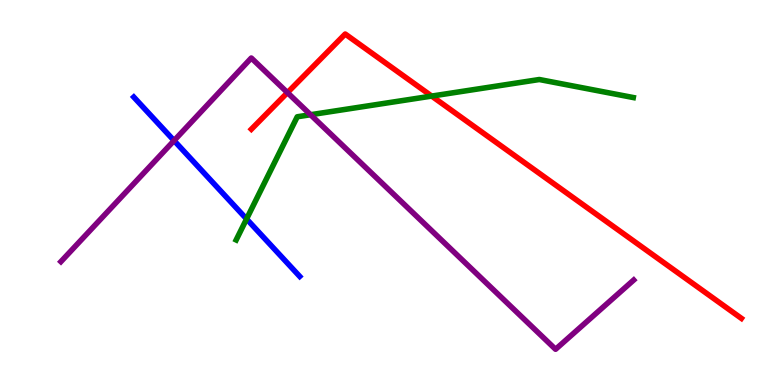[{'lines': ['blue', 'red'], 'intersections': []}, {'lines': ['green', 'red'], 'intersections': [{'x': 5.57, 'y': 7.5}]}, {'lines': ['purple', 'red'], 'intersections': [{'x': 3.71, 'y': 7.59}]}, {'lines': ['blue', 'green'], 'intersections': [{'x': 3.18, 'y': 4.31}]}, {'lines': ['blue', 'purple'], 'intersections': [{'x': 2.25, 'y': 6.35}]}, {'lines': ['green', 'purple'], 'intersections': [{'x': 4.01, 'y': 7.02}]}]